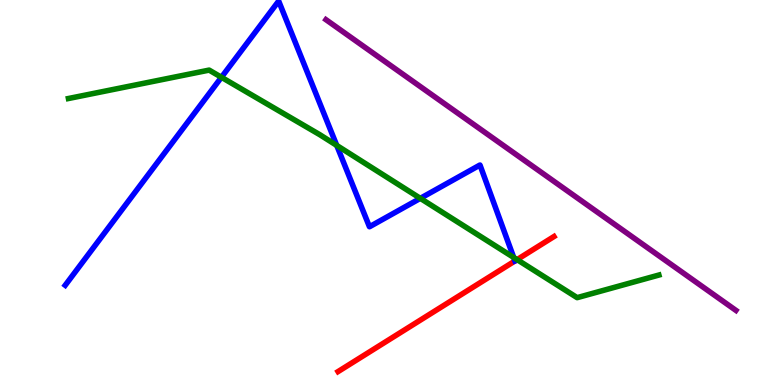[{'lines': ['blue', 'red'], 'intersections': [{'x': 6.64, 'y': 3.22}]}, {'lines': ['green', 'red'], 'intersections': [{'x': 6.67, 'y': 3.26}]}, {'lines': ['purple', 'red'], 'intersections': []}, {'lines': ['blue', 'green'], 'intersections': [{'x': 2.86, 'y': 7.99}, {'x': 4.35, 'y': 6.22}, {'x': 5.42, 'y': 4.85}, {'x': 6.63, 'y': 3.31}]}, {'lines': ['blue', 'purple'], 'intersections': []}, {'lines': ['green', 'purple'], 'intersections': []}]